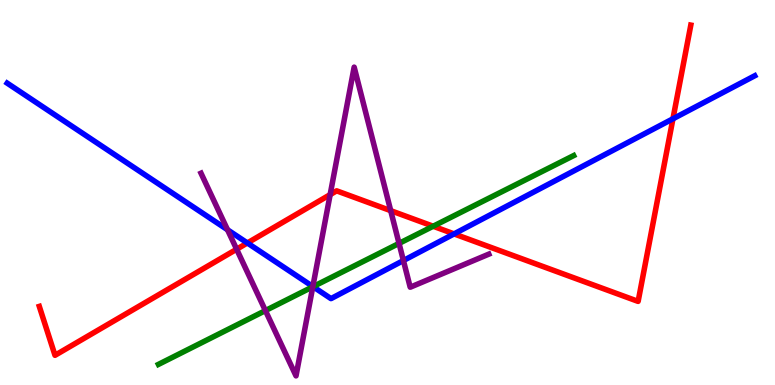[{'lines': ['blue', 'red'], 'intersections': [{'x': 3.19, 'y': 3.69}, {'x': 5.86, 'y': 3.92}, {'x': 8.68, 'y': 6.91}]}, {'lines': ['green', 'red'], 'intersections': [{'x': 5.59, 'y': 4.12}]}, {'lines': ['purple', 'red'], 'intersections': [{'x': 3.05, 'y': 3.53}, {'x': 4.26, 'y': 4.94}, {'x': 5.04, 'y': 4.53}]}, {'lines': ['blue', 'green'], 'intersections': [{'x': 4.04, 'y': 2.55}]}, {'lines': ['blue', 'purple'], 'intersections': [{'x': 2.94, 'y': 4.03}, {'x': 4.04, 'y': 2.56}, {'x': 5.21, 'y': 3.23}]}, {'lines': ['green', 'purple'], 'intersections': [{'x': 3.42, 'y': 1.93}, {'x': 4.04, 'y': 2.55}, {'x': 5.15, 'y': 3.68}]}]